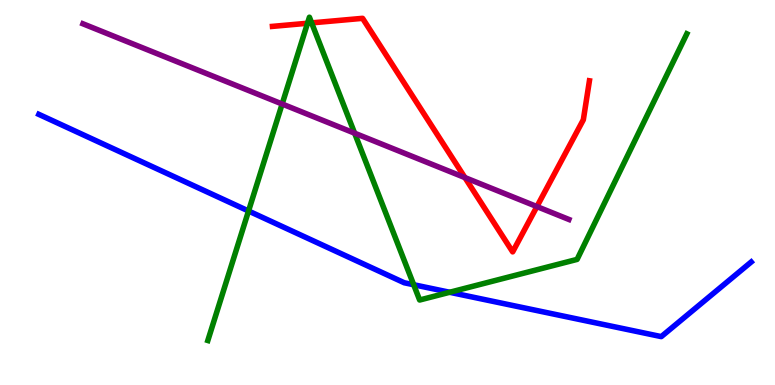[{'lines': ['blue', 'red'], 'intersections': []}, {'lines': ['green', 'red'], 'intersections': [{'x': 3.97, 'y': 9.4}, {'x': 4.02, 'y': 9.41}]}, {'lines': ['purple', 'red'], 'intersections': [{'x': 6.0, 'y': 5.39}, {'x': 6.93, 'y': 4.63}]}, {'lines': ['blue', 'green'], 'intersections': [{'x': 3.21, 'y': 4.52}, {'x': 5.34, 'y': 2.6}, {'x': 5.8, 'y': 2.41}]}, {'lines': ['blue', 'purple'], 'intersections': []}, {'lines': ['green', 'purple'], 'intersections': [{'x': 3.64, 'y': 7.3}, {'x': 4.58, 'y': 6.54}]}]